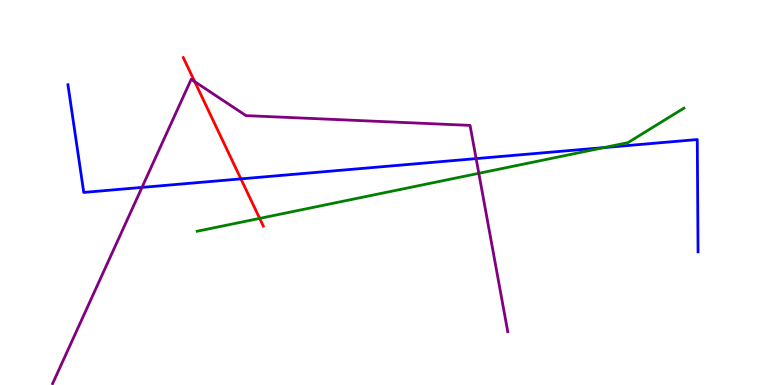[{'lines': ['blue', 'red'], 'intersections': [{'x': 3.11, 'y': 5.35}]}, {'lines': ['green', 'red'], 'intersections': [{'x': 3.35, 'y': 4.33}]}, {'lines': ['purple', 'red'], 'intersections': [{'x': 2.51, 'y': 7.88}]}, {'lines': ['blue', 'green'], 'intersections': [{'x': 7.79, 'y': 6.17}]}, {'lines': ['blue', 'purple'], 'intersections': [{'x': 1.83, 'y': 5.13}, {'x': 6.14, 'y': 5.88}]}, {'lines': ['green', 'purple'], 'intersections': [{'x': 6.18, 'y': 5.5}]}]